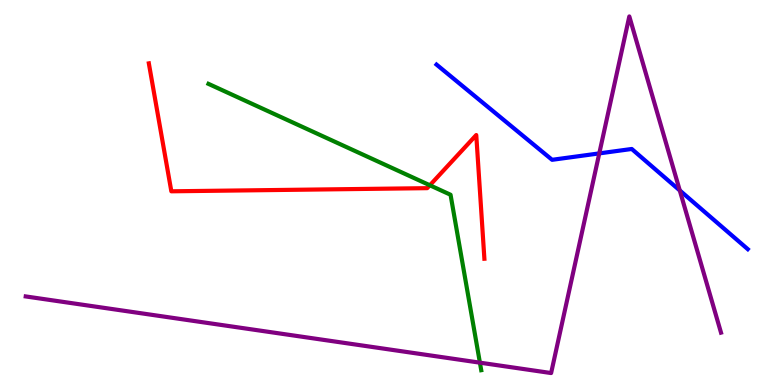[{'lines': ['blue', 'red'], 'intersections': []}, {'lines': ['green', 'red'], 'intersections': [{'x': 5.55, 'y': 5.19}]}, {'lines': ['purple', 'red'], 'intersections': []}, {'lines': ['blue', 'green'], 'intersections': []}, {'lines': ['blue', 'purple'], 'intersections': [{'x': 7.73, 'y': 6.02}, {'x': 8.77, 'y': 5.05}]}, {'lines': ['green', 'purple'], 'intersections': [{'x': 6.19, 'y': 0.58}]}]